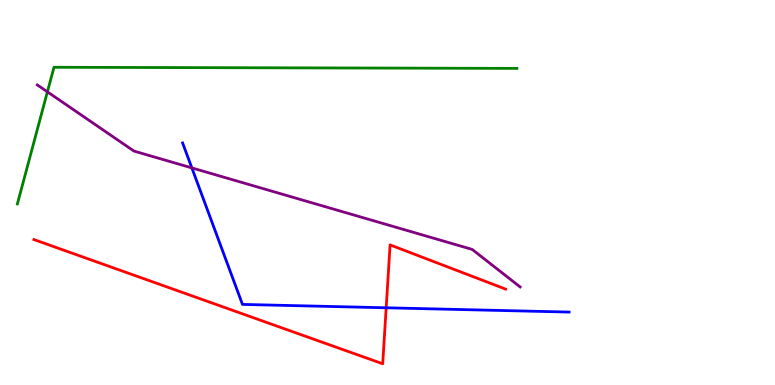[{'lines': ['blue', 'red'], 'intersections': [{'x': 4.98, 'y': 2.01}]}, {'lines': ['green', 'red'], 'intersections': []}, {'lines': ['purple', 'red'], 'intersections': []}, {'lines': ['blue', 'green'], 'intersections': []}, {'lines': ['blue', 'purple'], 'intersections': [{'x': 2.48, 'y': 5.64}]}, {'lines': ['green', 'purple'], 'intersections': [{'x': 0.612, 'y': 7.61}]}]